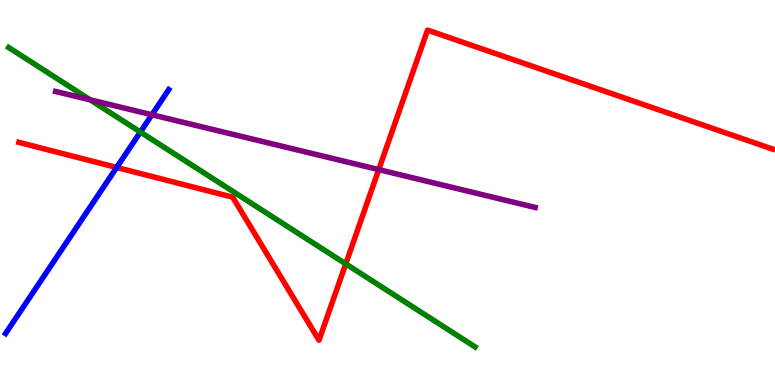[{'lines': ['blue', 'red'], 'intersections': [{'x': 1.51, 'y': 5.65}]}, {'lines': ['green', 'red'], 'intersections': [{'x': 4.46, 'y': 3.15}]}, {'lines': ['purple', 'red'], 'intersections': [{'x': 4.89, 'y': 5.59}]}, {'lines': ['blue', 'green'], 'intersections': [{'x': 1.81, 'y': 6.57}]}, {'lines': ['blue', 'purple'], 'intersections': [{'x': 1.96, 'y': 7.02}]}, {'lines': ['green', 'purple'], 'intersections': [{'x': 1.16, 'y': 7.41}]}]